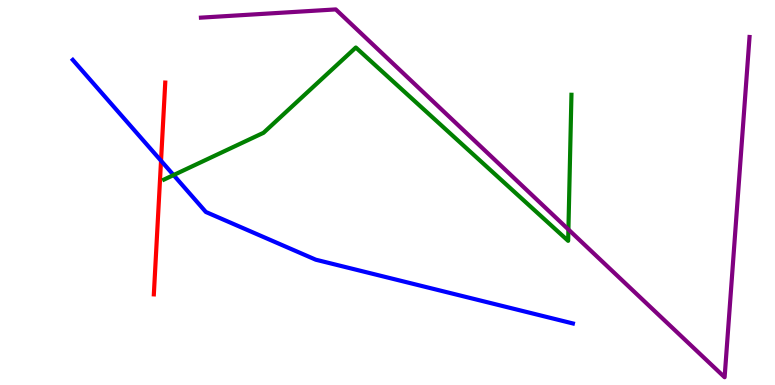[{'lines': ['blue', 'red'], 'intersections': [{'x': 2.08, 'y': 5.82}]}, {'lines': ['green', 'red'], 'intersections': []}, {'lines': ['purple', 'red'], 'intersections': []}, {'lines': ['blue', 'green'], 'intersections': [{'x': 2.24, 'y': 5.45}]}, {'lines': ['blue', 'purple'], 'intersections': []}, {'lines': ['green', 'purple'], 'intersections': [{'x': 7.33, 'y': 4.04}]}]